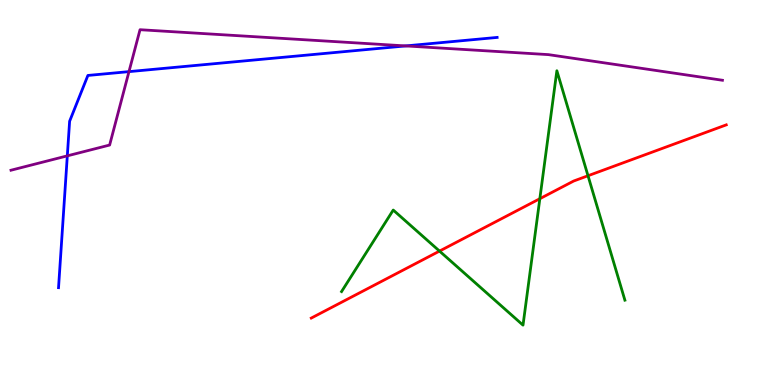[{'lines': ['blue', 'red'], 'intersections': []}, {'lines': ['green', 'red'], 'intersections': [{'x': 5.67, 'y': 3.48}, {'x': 6.97, 'y': 4.84}, {'x': 7.59, 'y': 5.44}]}, {'lines': ['purple', 'red'], 'intersections': []}, {'lines': ['blue', 'green'], 'intersections': []}, {'lines': ['blue', 'purple'], 'intersections': [{'x': 0.869, 'y': 5.95}, {'x': 1.66, 'y': 8.14}, {'x': 5.23, 'y': 8.81}]}, {'lines': ['green', 'purple'], 'intersections': []}]